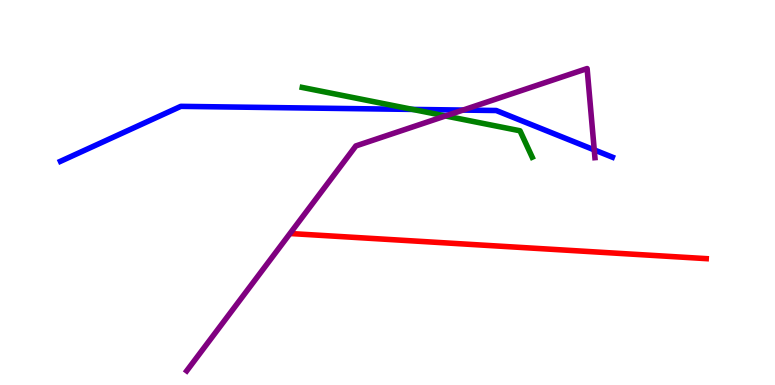[{'lines': ['blue', 'red'], 'intersections': []}, {'lines': ['green', 'red'], 'intersections': []}, {'lines': ['purple', 'red'], 'intersections': []}, {'lines': ['blue', 'green'], 'intersections': [{'x': 5.32, 'y': 7.16}]}, {'lines': ['blue', 'purple'], 'intersections': [{'x': 5.97, 'y': 7.14}, {'x': 7.67, 'y': 6.11}]}, {'lines': ['green', 'purple'], 'intersections': [{'x': 5.75, 'y': 6.99}]}]